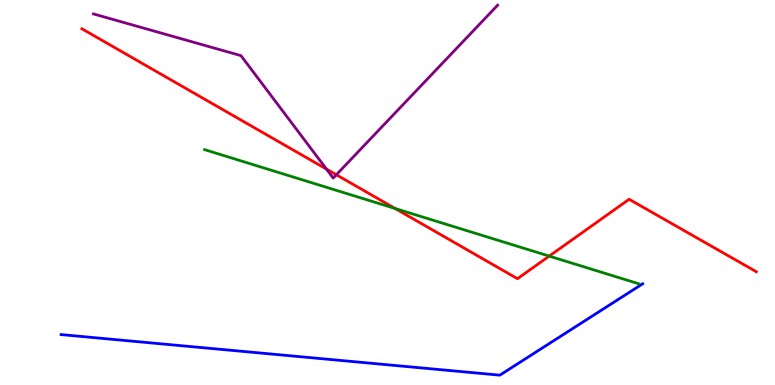[{'lines': ['blue', 'red'], 'intersections': []}, {'lines': ['green', 'red'], 'intersections': [{'x': 5.1, 'y': 4.58}, {'x': 7.09, 'y': 3.35}]}, {'lines': ['purple', 'red'], 'intersections': [{'x': 4.21, 'y': 5.61}, {'x': 4.34, 'y': 5.46}]}, {'lines': ['blue', 'green'], 'intersections': []}, {'lines': ['blue', 'purple'], 'intersections': []}, {'lines': ['green', 'purple'], 'intersections': []}]